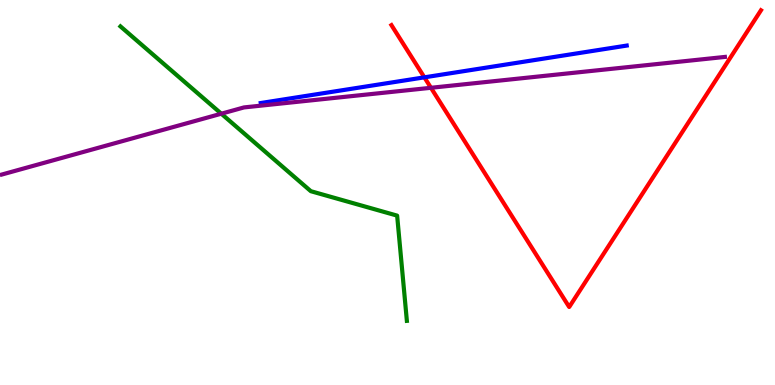[{'lines': ['blue', 'red'], 'intersections': [{'x': 5.48, 'y': 7.99}]}, {'lines': ['green', 'red'], 'intersections': []}, {'lines': ['purple', 'red'], 'intersections': [{'x': 5.56, 'y': 7.72}]}, {'lines': ['blue', 'green'], 'intersections': []}, {'lines': ['blue', 'purple'], 'intersections': []}, {'lines': ['green', 'purple'], 'intersections': [{'x': 2.86, 'y': 7.05}]}]